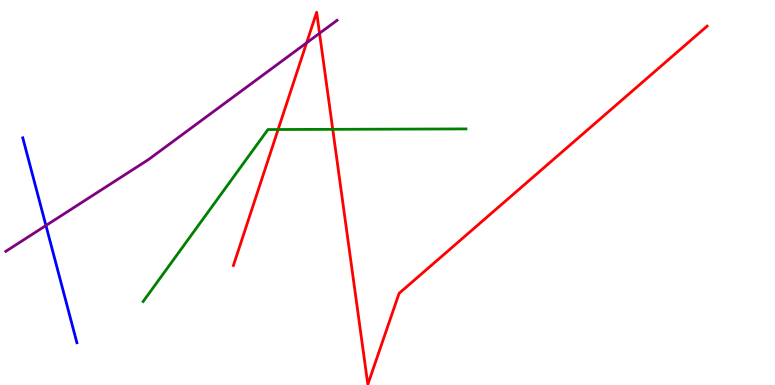[{'lines': ['blue', 'red'], 'intersections': []}, {'lines': ['green', 'red'], 'intersections': [{'x': 3.59, 'y': 6.64}, {'x': 4.29, 'y': 6.64}]}, {'lines': ['purple', 'red'], 'intersections': [{'x': 3.96, 'y': 8.89}, {'x': 4.12, 'y': 9.14}]}, {'lines': ['blue', 'green'], 'intersections': []}, {'lines': ['blue', 'purple'], 'intersections': [{'x': 0.593, 'y': 4.14}]}, {'lines': ['green', 'purple'], 'intersections': []}]